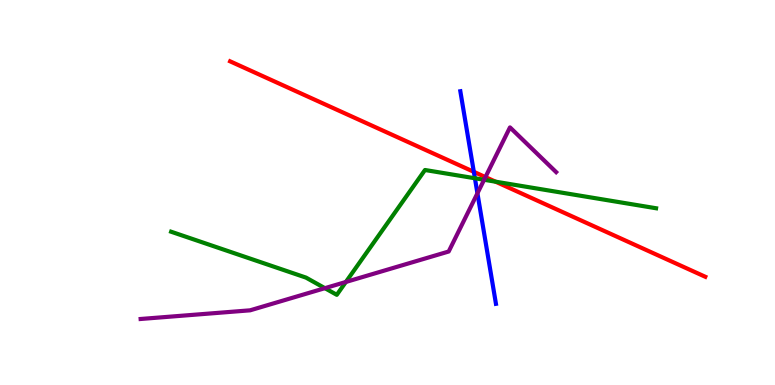[{'lines': ['blue', 'red'], 'intersections': [{'x': 6.11, 'y': 5.54}]}, {'lines': ['green', 'red'], 'intersections': [{'x': 6.39, 'y': 5.28}]}, {'lines': ['purple', 'red'], 'intersections': [{'x': 6.26, 'y': 5.4}]}, {'lines': ['blue', 'green'], 'intersections': [{'x': 6.13, 'y': 5.37}]}, {'lines': ['blue', 'purple'], 'intersections': [{'x': 6.16, 'y': 4.98}]}, {'lines': ['green', 'purple'], 'intersections': [{'x': 4.19, 'y': 2.51}, {'x': 4.46, 'y': 2.68}, {'x': 6.25, 'y': 5.33}]}]